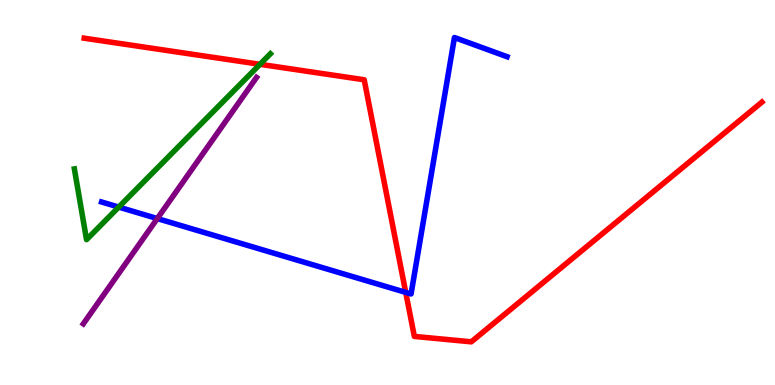[{'lines': ['blue', 'red'], 'intersections': [{'x': 5.24, 'y': 2.41}]}, {'lines': ['green', 'red'], 'intersections': [{'x': 3.35, 'y': 8.33}]}, {'lines': ['purple', 'red'], 'intersections': []}, {'lines': ['blue', 'green'], 'intersections': [{'x': 1.53, 'y': 4.62}]}, {'lines': ['blue', 'purple'], 'intersections': [{'x': 2.03, 'y': 4.32}]}, {'lines': ['green', 'purple'], 'intersections': []}]